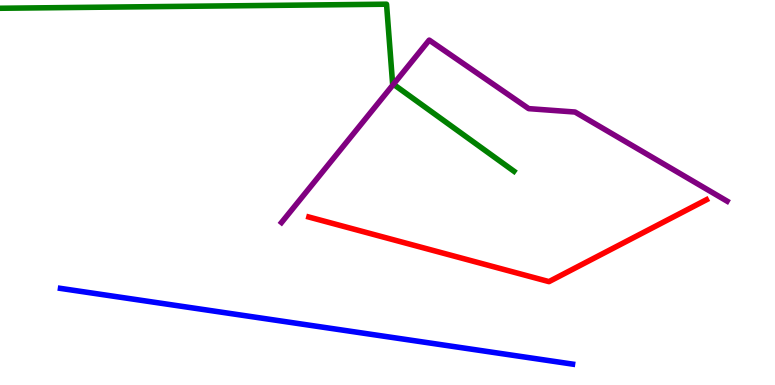[{'lines': ['blue', 'red'], 'intersections': []}, {'lines': ['green', 'red'], 'intersections': []}, {'lines': ['purple', 'red'], 'intersections': []}, {'lines': ['blue', 'green'], 'intersections': []}, {'lines': ['blue', 'purple'], 'intersections': []}, {'lines': ['green', 'purple'], 'intersections': [{'x': 5.08, 'y': 7.81}]}]